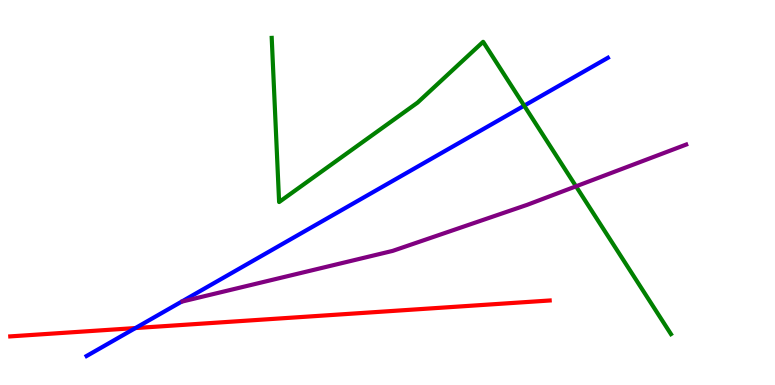[{'lines': ['blue', 'red'], 'intersections': [{'x': 1.75, 'y': 1.48}]}, {'lines': ['green', 'red'], 'intersections': []}, {'lines': ['purple', 'red'], 'intersections': []}, {'lines': ['blue', 'green'], 'intersections': [{'x': 6.76, 'y': 7.26}]}, {'lines': ['blue', 'purple'], 'intersections': []}, {'lines': ['green', 'purple'], 'intersections': [{'x': 7.43, 'y': 5.16}]}]